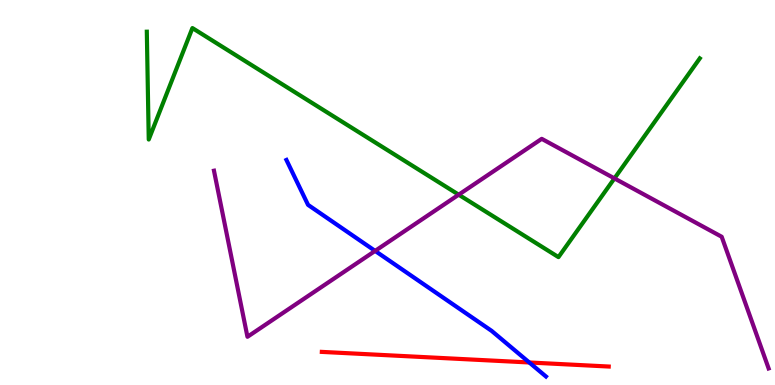[{'lines': ['blue', 'red'], 'intersections': [{'x': 6.83, 'y': 0.585}]}, {'lines': ['green', 'red'], 'intersections': []}, {'lines': ['purple', 'red'], 'intersections': []}, {'lines': ['blue', 'green'], 'intersections': []}, {'lines': ['blue', 'purple'], 'intersections': [{'x': 4.84, 'y': 3.48}]}, {'lines': ['green', 'purple'], 'intersections': [{'x': 5.92, 'y': 4.94}, {'x': 7.93, 'y': 5.37}]}]